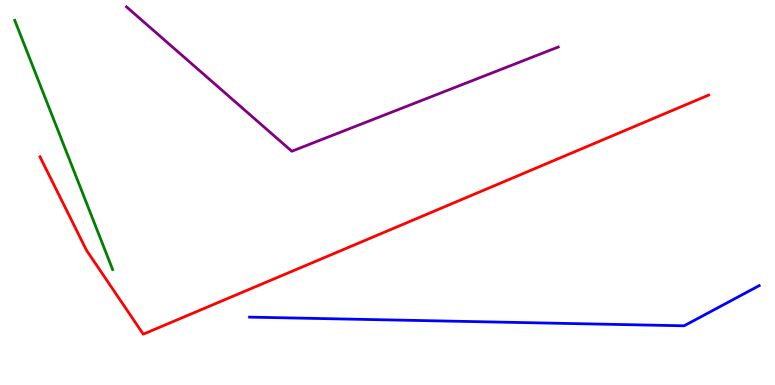[{'lines': ['blue', 'red'], 'intersections': []}, {'lines': ['green', 'red'], 'intersections': []}, {'lines': ['purple', 'red'], 'intersections': []}, {'lines': ['blue', 'green'], 'intersections': []}, {'lines': ['blue', 'purple'], 'intersections': []}, {'lines': ['green', 'purple'], 'intersections': []}]